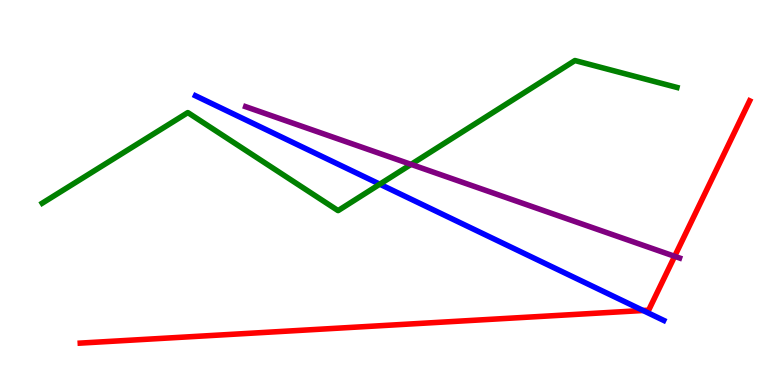[{'lines': ['blue', 'red'], 'intersections': [{'x': 8.3, 'y': 1.94}]}, {'lines': ['green', 'red'], 'intersections': []}, {'lines': ['purple', 'red'], 'intersections': [{'x': 8.71, 'y': 3.34}]}, {'lines': ['blue', 'green'], 'intersections': [{'x': 4.9, 'y': 5.22}]}, {'lines': ['blue', 'purple'], 'intersections': []}, {'lines': ['green', 'purple'], 'intersections': [{'x': 5.3, 'y': 5.73}]}]